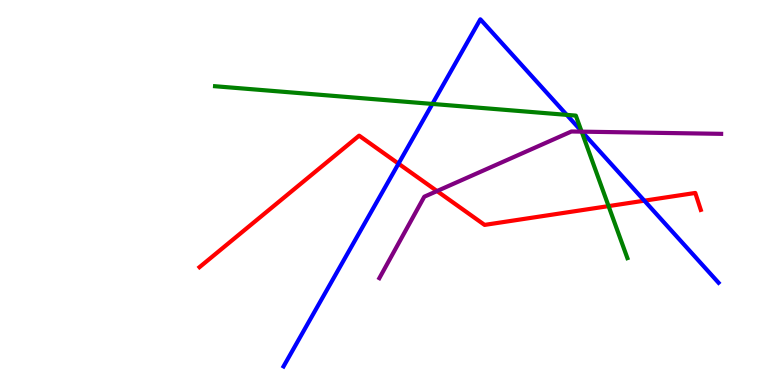[{'lines': ['blue', 'red'], 'intersections': [{'x': 5.14, 'y': 5.75}, {'x': 8.31, 'y': 4.79}]}, {'lines': ['green', 'red'], 'intersections': [{'x': 7.85, 'y': 4.65}]}, {'lines': ['purple', 'red'], 'intersections': [{'x': 5.64, 'y': 5.04}]}, {'lines': ['blue', 'green'], 'intersections': [{'x': 5.58, 'y': 7.3}, {'x': 7.31, 'y': 7.02}, {'x': 7.5, 'y': 6.59}]}, {'lines': ['blue', 'purple'], 'intersections': [{'x': 7.51, 'y': 6.58}]}, {'lines': ['green', 'purple'], 'intersections': [{'x': 7.51, 'y': 6.58}]}]